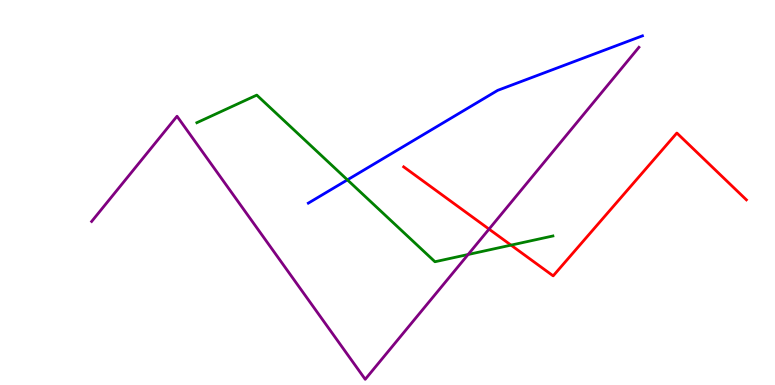[{'lines': ['blue', 'red'], 'intersections': []}, {'lines': ['green', 'red'], 'intersections': [{'x': 6.59, 'y': 3.63}]}, {'lines': ['purple', 'red'], 'intersections': [{'x': 6.31, 'y': 4.05}]}, {'lines': ['blue', 'green'], 'intersections': [{'x': 4.48, 'y': 5.33}]}, {'lines': ['blue', 'purple'], 'intersections': []}, {'lines': ['green', 'purple'], 'intersections': [{'x': 6.04, 'y': 3.39}]}]